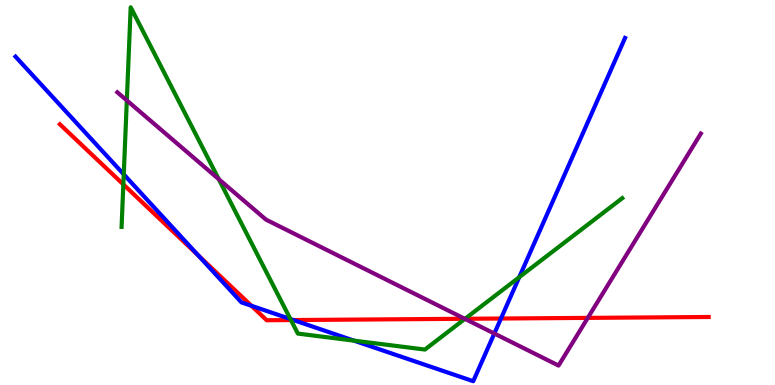[{'lines': ['blue', 'red'], 'intersections': [{'x': 2.56, 'y': 3.37}, {'x': 3.24, 'y': 2.06}, {'x': 3.79, 'y': 1.69}, {'x': 6.46, 'y': 1.73}]}, {'lines': ['green', 'red'], 'intersections': [{'x': 1.59, 'y': 5.21}, {'x': 3.75, 'y': 1.69}, {'x': 6.0, 'y': 1.72}]}, {'lines': ['purple', 'red'], 'intersections': [{'x': 6.0, 'y': 1.72}, {'x': 7.58, 'y': 1.74}]}, {'lines': ['blue', 'green'], 'intersections': [{'x': 1.6, 'y': 5.47}, {'x': 3.75, 'y': 1.71}, {'x': 4.57, 'y': 1.15}, {'x': 6.7, 'y': 2.8}]}, {'lines': ['blue', 'purple'], 'intersections': [{'x': 6.38, 'y': 1.34}]}, {'lines': ['green', 'purple'], 'intersections': [{'x': 1.64, 'y': 7.39}, {'x': 2.82, 'y': 5.35}, {'x': 6.0, 'y': 1.72}]}]